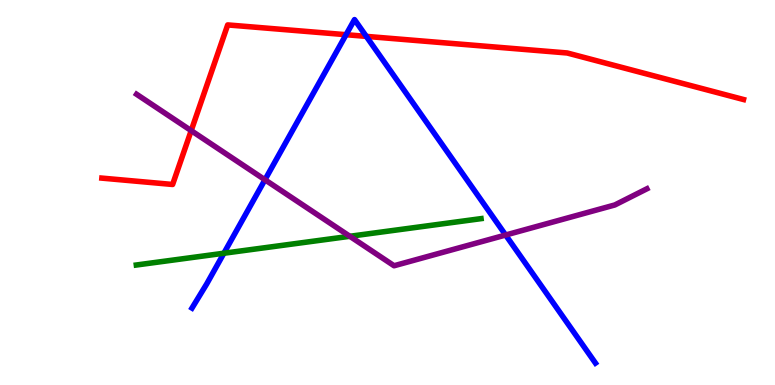[{'lines': ['blue', 'red'], 'intersections': [{'x': 4.47, 'y': 9.1}, {'x': 4.73, 'y': 9.06}]}, {'lines': ['green', 'red'], 'intersections': []}, {'lines': ['purple', 'red'], 'intersections': [{'x': 2.47, 'y': 6.61}]}, {'lines': ['blue', 'green'], 'intersections': [{'x': 2.89, 'y': 3.42}]}, {'lines': ['blue', 'purple'], 'intersections': [{'x': 3.42, 'y': 5.33}, {'x': 6.52, 'y': 3.9}]}, {'lines': ['green', 'purple'], 'intersections': [{'x': 4.51, 'y': 3.86}]}]